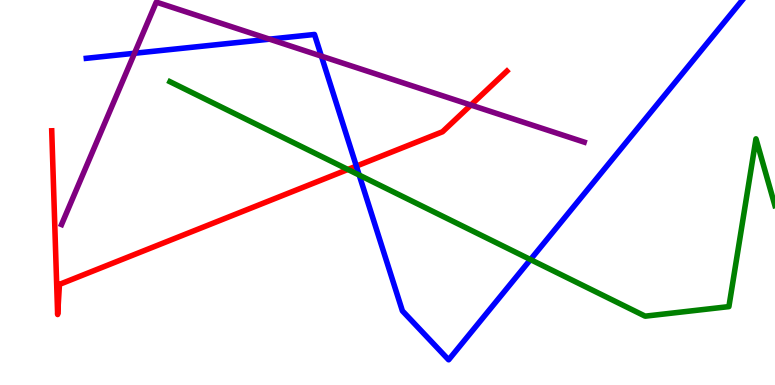[{'lines': ['blue', 'red'], 'intersections': [{'x': 4.6, 'y': 5.69}]}, {'lines': ['green', 'red'], 'intersections': [{'x': 4.49, 'y': 5.6}]}, {'lines': ['purple', 'red'], 'intersections': [{'x': 6.08, 'y': 7.27}]}, {'lines': ['blue', 'green'], 'intersections': [{'x': 4.63, 'y': 5.45}, {'x': 6.84, 'y': 3.26}]}, {'lines': ['blue', 'purple'], 'intersections': [{'x': 1.74, 'y': 8.62}, {'x': 3.48, 'y': 8.98}, {'x': 4.15, 'y': 8.54}]}, {'lines': ['green', 'purple'], 'intersections': []}]